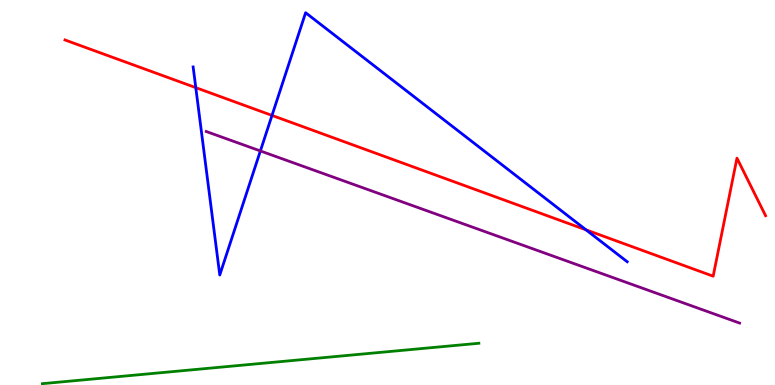[{'lines': ['blue', 'red'], 'intersections': [{'x': 2.53, 'y': 7.72}, {'x': 3.51, 'y': 7.0}, {'x': 7.56, 'y': 4.03}]}, {'lines': ['green', 'red'], 'intersections': []}, {'lines': ['purple', 'red'], 'intersections': []}, {'lines': ['blue', 'green'], 'intersections': []}, {'lines': ['blue', 'purple'], 'intersections': [{'x': 3.36, 'y': 6.08}]}, {'lines': ['green', 'purple'], 'intersections': []}]